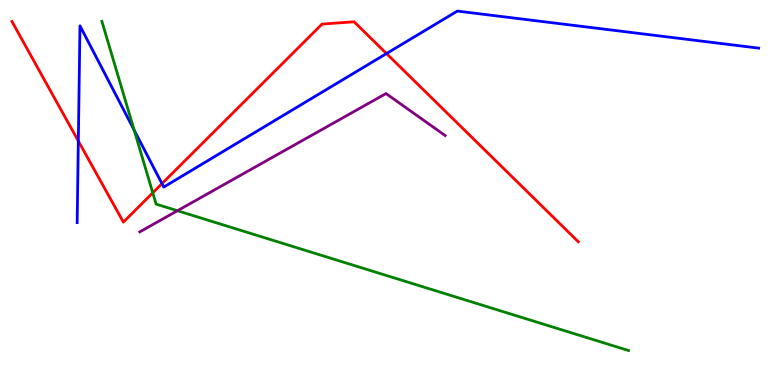[{'lines': ['blue', 'red'], 'intersections': [{'x': 1.01, 'y': 6.34}, {'x': 2.09, 'y': 5.23}, {'x': 4.99, 'y': 8.61}]}, {'lines': ['green', 'red'], 'intersections': [{'x': 1.97, 'y': 4.99}]}, {'lines': ['purple', 'red'], 'intersections': []}, {'lines': ['blue', 'green'], 'intersections': [{'x': 1.73, 'y': 6.62}]}, {'lines': ['blue', 'purple'], 'intersections': []}, {'lines': ['green', 'purple'], 'intersections': [{'x': 2.29, 'y': 4.53}]}]